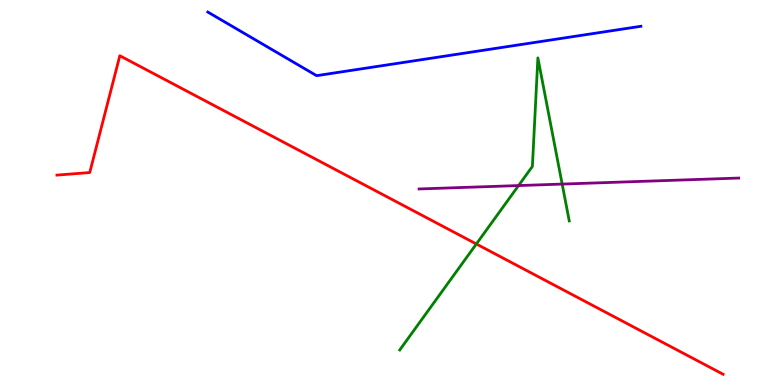[{'lines': ['blue', 'red'], 'intersections': []}, {'lines': ['green', 'red'], 'intersections': [{'x': 6.15, 'y': 3.66}]}, {'lines': ['purple', 'red'], 'intersections': []}, {'lines': ['blue', 'green'], 'intersections': []}, {'lines': ['blue', 'purple'], 'intersections': []}, {'lines': ['green', 'purple'], 'intersections': [{'x': 6.69, 'y': 5.18}, {'x': 7.25, 'y': 5.22}]}]